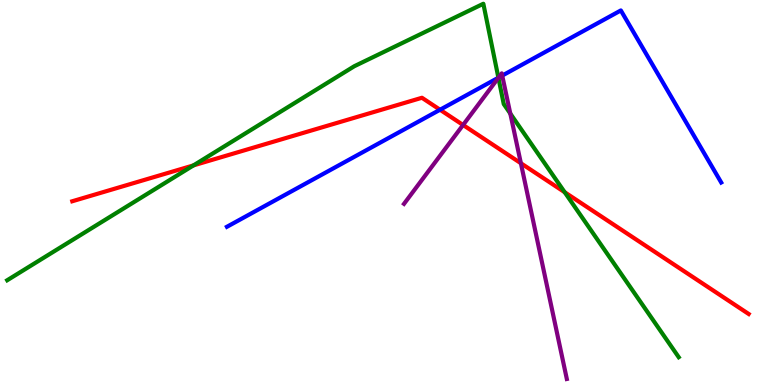[{'lines': ['blue', 'red'], 'intersections': [{'x': 5.68, 'y': 7.15}]}, {'lines': ['green', 'red'], 'intersections': [{'x': 2.5, 'y': 5.7}, {'x': 7.29, 'y': 5.01}]}, {'lines': ['purple', 'red'], 'intersections': [{'x': 5.98, 'y': 6.75}, {'x': 6.72, 'y': 5.76}]}, {'lines': ['blue', 'green'], 'intersections': [{'x': 6.43, 'y': 7.98}]}, {'lines': ['blue', 'purple'], 'intersections': [{'x': 6.43, 'y': 7.98}, {'x': 6.48, 'y': 8.04}]}, {'lines': ['green', 'purple'], 'intersections': [{'x': 6.43, 'y': 7.98}, {'x': 6.58, 'y': 7.05}]}]